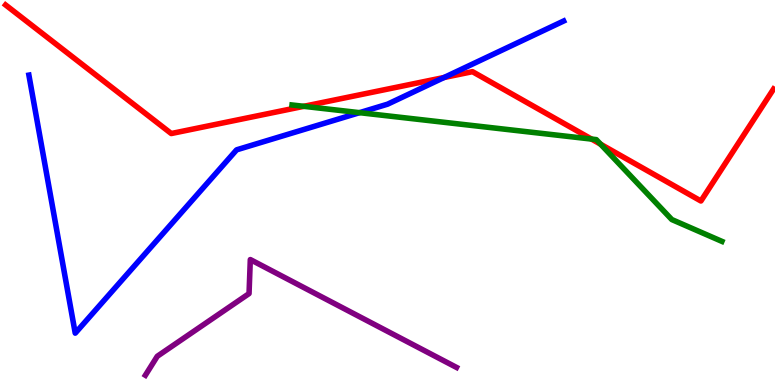[{'lines': ['blue', 'red'], 'intersections': [{'x': 5.73, 'y': 7.99}]}, {'lines': ['green', 'red'], 'intersections': [{'x': 3.92, 'y': 7.24}, {'x': 7.63, 'y': 6.39}, {'x': 7.75, 'y': 6.25}]}, {'lines': ['purple', 'red'], 'intersections': []}, {'lines': ['blue', 'green'], 'intersections': [{'x': 4.64, 'y': 7.07}]}, {'lines': ['blue', 'purple'], 'intersections': []}, {'lines': ['green', 'purple'], 'intersections': []}]